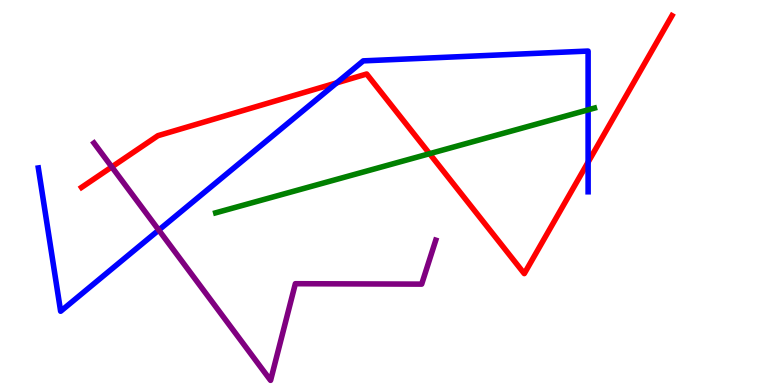[{'lines': ['blue', 'red'], 'intersections': [{'x': 4.34, 'y': 7.85}, {'x': 7.59, 'y': 5.79}]}, {'lines': ['green', 'red'], 'intersections': [{'x': 5.54, 'y': 6.01}]}, {'lines': ['purple', 'red'], 'intersections': [{'x': 1.44, 'y': 5.66}]}, {'lines': ['blue', 'green'], 'intersections': [{'x': 7.59, 'y': 7.15}]}, {'lines': ['blue', 'purple'], 'intersections': [{'x': 2.05, 'y': 4.02}]}, {'lines': ['green', 'purple'], 'intersections': []}]